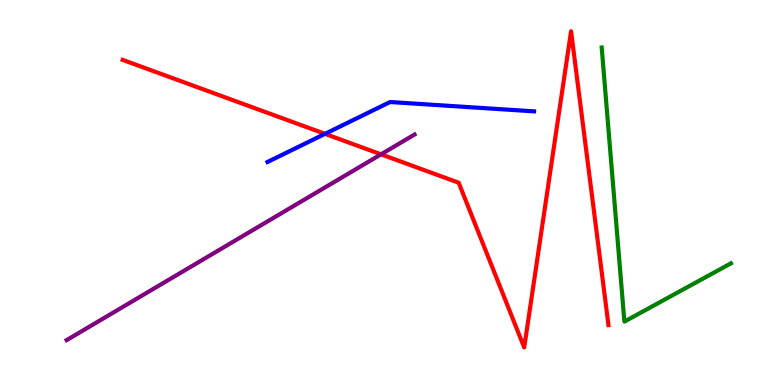[{'lines': ['blue', 'red'], 'intersections': [{'x': 4.19, 'y': 6.52}]}, {'lines': ['green', 'red'], 'intersections': []}, {'lines': ['purple', 'red'], 'intersections': [{'x': 4.92, 'y': 5.99}]}, {'lines': ['blue', 'green'], 'intersections': []}, {'lines': ['blue', 'purple'], 'intersections': []}, {'lines': ['green', 'purple'], 'intersections': []}]